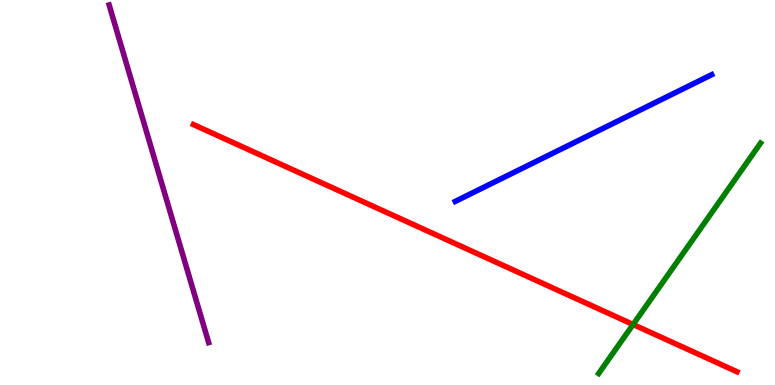[{'lines': ['blue', 'red'], 'intersections': []}, {'lines': ['green', 'red'], 'intersections': [{'x': 8.17, 'y': 1.57}]}, {'lines': ['purple', 'red'], 'intersections': []}, {'lines': ['blue', 'green'], 'intersections': []}, {'lines': ['blue', 'purple'], 'intersections': []}, {'lines': ['green', 'purple'], 'intersections': []}]